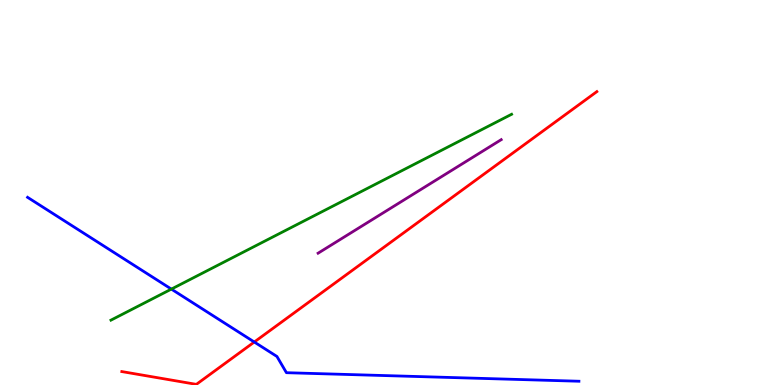[{'lines': ['blue', 'red'], 'intersections': [{'x': 3.28, 'y': 1.12}]}, {'lines': ['green', 'red'], 'intersections': []}, {'lines': ['purple', 'red'], 'intersections': []}, {'lines': ['blue', 'green'], 'intersections': [{'x': 2.21, 'y': 2.49}]}, {'lines': ['blue', 'purple'], 'intersections': []}, {'lines': ['green', 'purple'], 'intersections': []}]